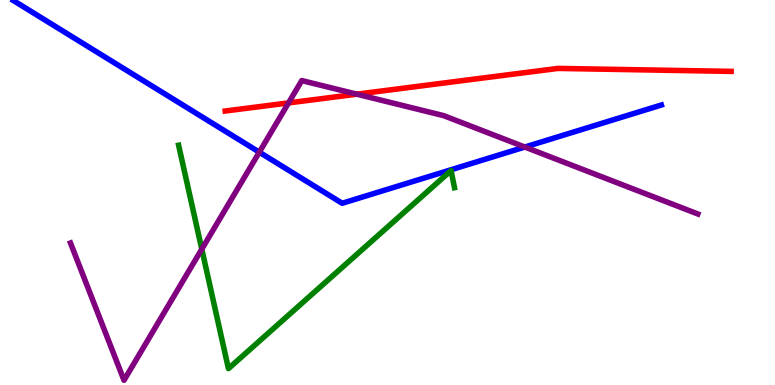[{'lines': ['blue', 'red'], 'intersections': []}, {'lines': ['green', 'red'], 'intersections': []}, {'lines': ['purple', 'red'], 'intersections': [{'x': 3.72, 'y': 7.33}, {'x': 4.6, 'y': 7.55}]}, {'lines': ['blue', 'green'], 'intersections': []}, {'lines': ['blue', 'purple'], 'intersections': [{'x': 3.35, 'y': 6.05}, {'x': 6.77, 'y': 6.18}]}, {'lines': ['green', 'purple'], 'intersections': [{'x': 2.6, 'y': 3.53}]}]